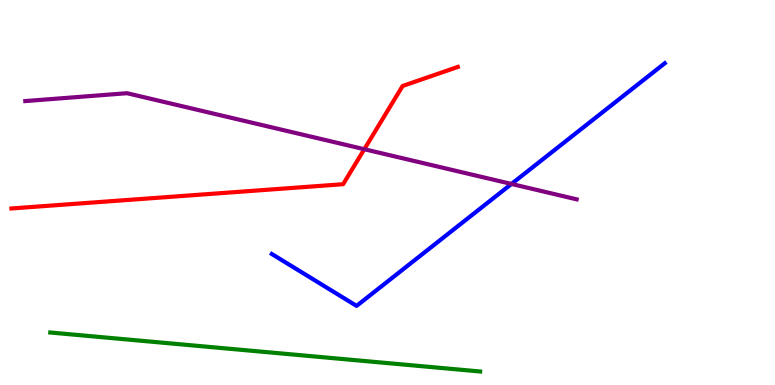[{'lines': ['blue', 'red'], 'intersections': []}, {'lines': ['green', 'red'], 'intersections': []}, {'lines': ['purple', 'red'], 'intersections': [{'x': 4.7, 'y': 6.12}]}, {'lines': ['blue', 'green'], 'intersections': []}, {'lines': ['blue', 'purple'], 'intersections': [{'x': 6.6, 'y': 5.22}]}, {'lines': ['green', 'purple'], 'intersections': []}]